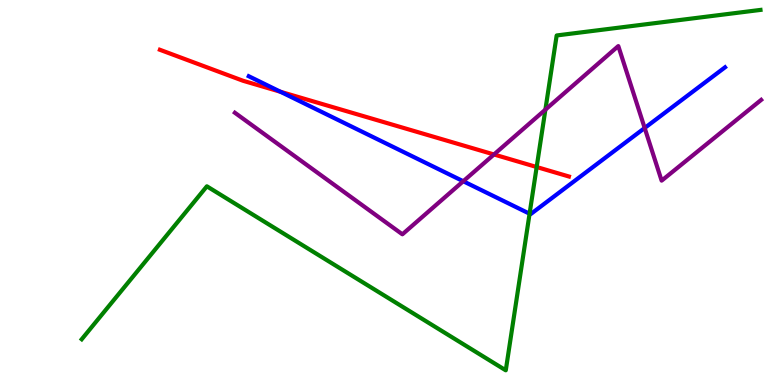[{'lines': ['blue', 'red'], 'intersections': [{'x': 3.62, 'y': 7.62}]}, {'lines': ['green', 'red'], 'intersections': [{'x': 6.92, 'y': 5.66}]}, {'lines': ['purple', 'red'], 'intersections': [{'x': 6.37, 'y': 5.99}]}, {'lines': ['blue', 'green'], 'intersections': [{'x': 6.83, 'y': 4.45}]}, {'lines': ['blue', 'purple'], 'intersections': [{'x': 5.98, 'y': 5.29}, {'x': 8.32, 'y': 6.68}]}, {'lines': ['green', 'purple'], 'intersections': [{'x': 7.04, 'y': 7.15}]}]